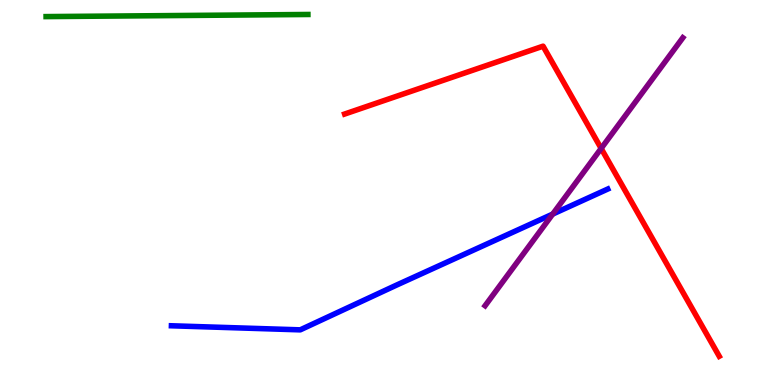[{'lines': ['blue', 'red'], 'intersections': []}, {'lines': ['green', 'red'], 'intersections': []}, {'lines': ['purple', 'red'], 'intersections': [{'x': 7.76, 'y': 6.14}]}, {'lines': ['blue', 'green'], 'intersections': []}, {'lines': ['blue', 'purple'], 'intersections': [{'x': 7.13, 'y': 4.44}]}, {'lines': ['green', 'purple'], 'intersections': []}]